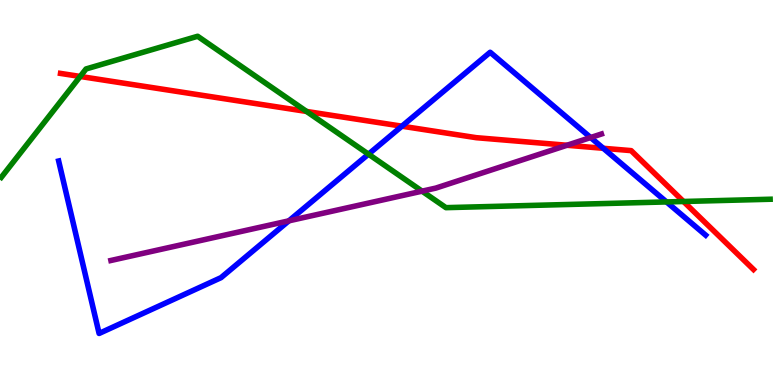[{'lines': ['blue', 'red'], 'intersections': [{'x': 5.19, 'y': 6.72}, {'x': 7.78, 'y': 6.15}]}, {'lines': ['green', 'red'], 'intersections': [{'x': 1.03, 'y': 8.01}, {'x': 3.96, 'y': 7.11}, {'x': 8.82, 'y': 4.77}]}, {'lines': ['purple', 'red'], 'intersections': [{'x': 7.32, 'y': 6.23}]}, {'lines': ['blue', 'green'], 'intersections': [{'x': 4.75, 'y': 6.0}, {'x': 8.6, 'y': 4.76}]}, {'lines': ['blue', 'purple'], 'intersections': [{'x': 3.73, 'y': 4.26}, {'x': 7.62, 'y': 6.43}]}, {'lines': ['green', 'purple'], 'intersections': [{'x': 5.45, 'y': 5.03}]}]